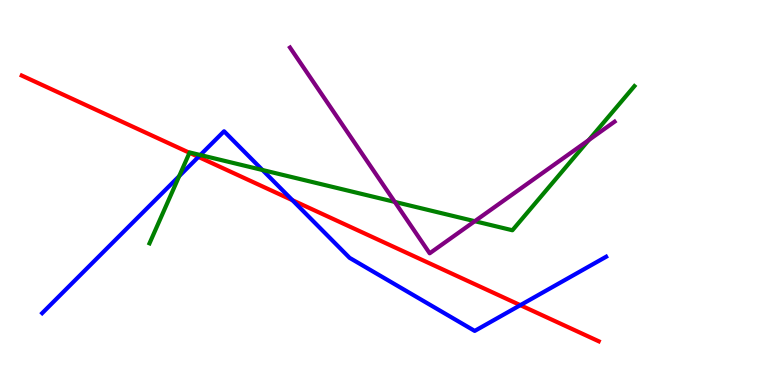[{'lines': ['blue', 'red'], 'intersections': [{'x': 2.56, 'y': 5.92}, {'x': 3.77, 'y': 4.8}, {'x': 6.71, 'y': 2.07}]}, {'lines': ['green', 'red'], 'intersections': [{'x': 2.44, 'y': 6.03}]}, {'lines': ['purple', 'red'], 'intersections': []}, {'lines': ['blue', 'green'], 'intersections': [{'x': 2.31, 'y': 5.42}, {'x': 2.58, 'y': 5.97}, {'x': 3.39, 'y': 5.58}]}, {'lines': ['blue', 'purple'], 'intersections': []}, {'lines': ['green', 'purple'], 'intersections': [{'x': 5.09, 'y': 4.76}, {'x': 6.13, 'y': 4.25}, {'x': 7.6, 'y': 6.36}]}]